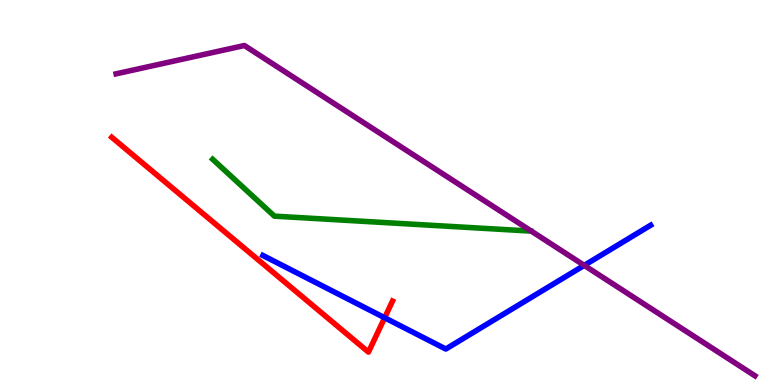[{'lines': ['blue', 'red'], 'intersections': [{'x': 4.96, 'y': 1.75}]}, {'lines': ['green', 'red'], 'intersections': []}, {'lines': ['purple', 'red'], 'intersections': []}, {'lines': ['blue', 'green'], 'intersections': []}, {'lines': ['blue', 'purple'], 'intersections': [{'x': 7.54, 'y': 3.11}]}, {'lines': ['green', 'purple'], 'intersections': []}]